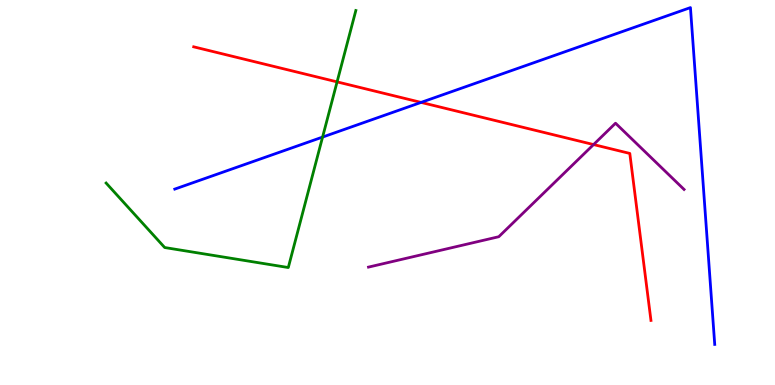[{'lines': ['blue', 'red'], 'intersections': [{'x': 5.43, 'y': 7.34}]}, {'lines': ['green', 'red'], 'intersections': [{'x': 4.35, 'y': 7.87}]}, {'lines': ['purple', 'red'], 'intersections': [{'x': 7.66, 'y': 6.24}]}, {'lines': ['blue', 'green'], 'intersections': [{'x': 4.16, 'y': 6.44}]}, {'lines': ['blue', 'purple'], 'intersections': []}, {'lines': ['green', 'purple'], 'intersections': []}]